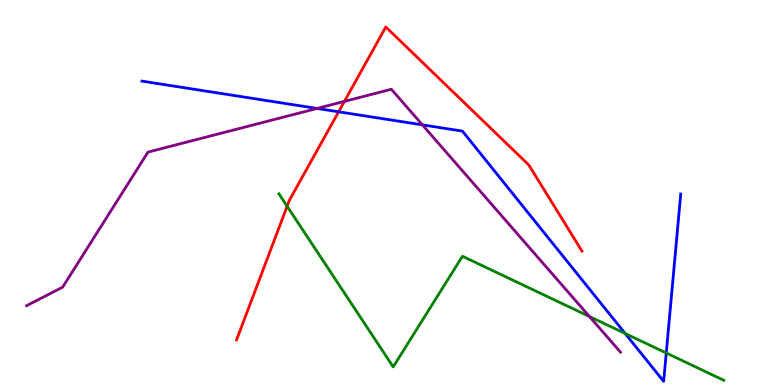[{'lines': ['blue', 'red'], 'intersections': [{'x': 4.37, 'y': 7.1}]}, {'lines': ['green', 'red'], 'intersections': [{'x': 3.7, 'y': 4.64}]}, {'lines': ['purple', 'red'], 'intersections': [{'x': 4.44, 'y': 7.37}]}, {'lines': ['blue', 'green'], 'intersections': [{'x': 8.07, 'y': 1.34}, {'x': 8.6, 'y': 0.831}]}, {'lines': ['blue', 'purple'], 'intersections': [{'x': 4.09, 'y': 7.18}, {'x': 5.45, 'y': 6.76}]}, {'lines': ['green', 'purple'], 'intersections': [{'x': 7.61, 'y': 1.78}]}]